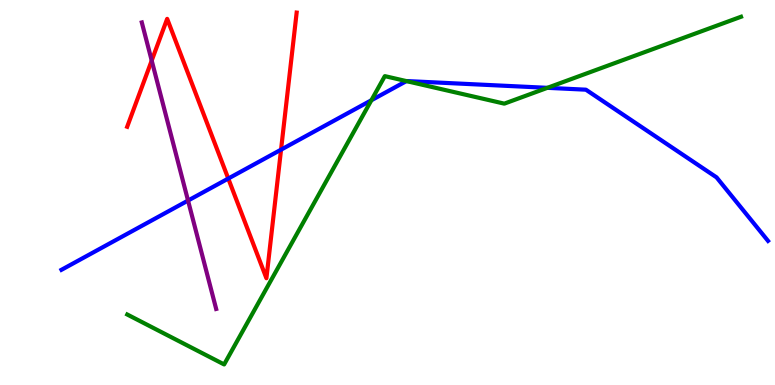[{'lines': ['blue', 'red'], 'intersections': [{'x': 2.95, 'y': 5.36}, {'x': 3.63, 'y': 6.11}]}, {'lines': ['green', 'red'], 'intersections': []}, {'lines': ['purple', 'red'], 'intersections': [{'x': 1.96, 'y': 8.43}]}, {'lines': ['blue', 'green'], 'intersections': [{'x': 4.79, 'y': 7.4}, {'x': 5.24, 'y': 7.89}, {'x': 7.06, 'y': 7.72}]}, {'lines': ['blue', 'purple'], 'intersections': [{'x': 2.43, 'y': 4.79}]}, {'lines': ['green', 'purple'], 'intersections': []}]